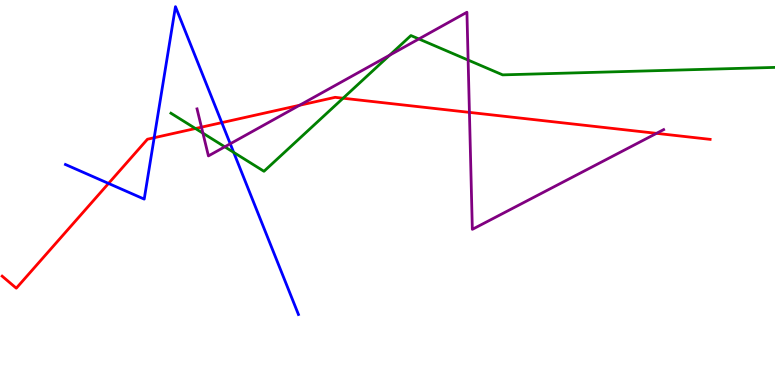[{'lines': ['blue', 'red'], 'intersections': [{'x': 1.4, 'y': 5.24}, {'x': 1.99, 'y': 6.42}, {'x': 2.86, 'y': 6.81}]}, {'lines': ['green', 'red'], 'intersections': [{'x': 2.52, 'y': 6.66}, {'x': 4.43, 'y': 7.45}]}, {'lines': ['purple', 'red'], 'intersections': [{'x': 2.6, 'y': 6.7}, {'x': 3.86, 'y': 7.27}, {'x': 6.06, 'y': 7.08}, {'x': 8.47, 'y': 6.54}]}, {'lines': ['blue', 'green'], 'intersections': [{'x': 3.02, 'y': 6.04}]}, {'lines': ['blue', 'purple'], 'intersections': [{'x': 2.97, 'y': 6.27}]}, {'lines': ['green', 'purple'], 'intersections': [{'x': 2.62, 'y': 6.54}, {'x': 2.9, 'y': 6.19}, {'x': 5.03, 'y': 8.57}, {'x': 5.4, 'y': 8.99}, {'x': 6.04, 'y': 8.44}]}]